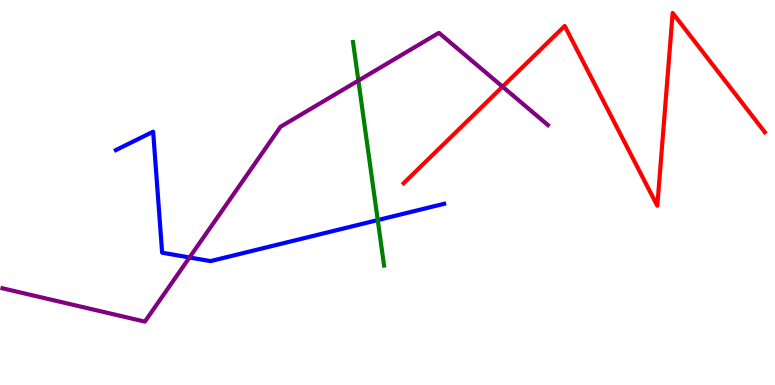[{'lines': ['blue', 'red'], 'intersections': []}, {'lines': ['green', 'red'], 'intersections': []}, {'lines': ['purple', 'red'], 'intersections': [{'x': 6.48, 'y': 7.75}]}, {'lines': ['blue', 'green'], 'intersections': [{'x': 4.87, 'y': 4.28}]}, {'lines': ['blue', 'purple'], 'intersections': [{'x': 2.45, 'y': 3.31}]}, {'lines': ['green', 'purple'], 'intersections': [{'x': 4.62, 'y': 7.91}]}]